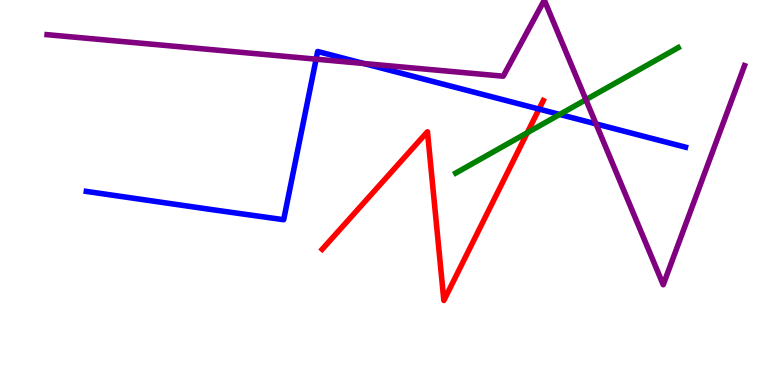[{'lines': ['blue', 'red'], 'intersections': [{'x': 6.96, 'y': 7.17}]}, {'lines': ['green', 'red'], 'intersections': [{'x': 6.8, 'y': 6.55}]}, {'lines': ['purple', 'red'], 'intersections': []}, {'lines': ['blue', 'green'], 'intersections': [{'x': 7.22, 'y': 7.03}]}, {'lines': ['blue', 'purple'], 'intersections': [{'x': 4.08, 'y': 8.46}, {'x': 4.69, 'y': 8.35}, {'x': 7.69, 'y': 6.78}]}, {'lines': ['green', 'purple'], 'intersections': [{'x': 7.56, 'y': 7.41}]}]